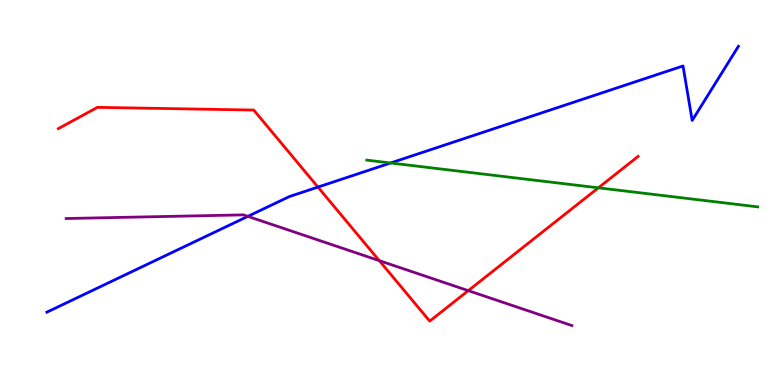[{'lines': ['blue', 'red'], 'intersections': [{'x': 4.1, 'y': 5.14}]}, {'lines': ['green', 'red'], 'intersections': [{'x': 7.72, 'y': 5.12}]}, {'lines': ['purple', 'red'], 'intersections': [{'x': 4.89, 'y': 3.23}, {'x': 6.04, 'y': 2.45}]}, {'lines': ['blue', 'green'], 'intersections': [{'x': 5.04, 'y': 5.77}]}, {'lines': ['blue', 'purple'], 'intersections': [{'x': 3.2, 'y': 4.38}]}, {'lines': ['green', 'purple'], 'intersections': []}]